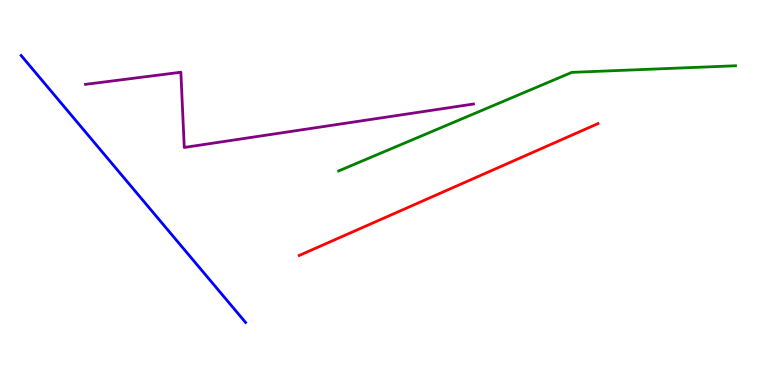[{'lines': ['blue', 'red'], 'intersections': []}, {'lines': ['green', 'red'], 'intersections': []}, {'lines': ['purple', 'red'], 'intersections': []}, {'lines': ['blue', 'green'], 'intersections': []}, {'lines': ['blue', 'purple'], 'intersections': []}, {'lines': ['green', 'purple'], 'intersections': []}]